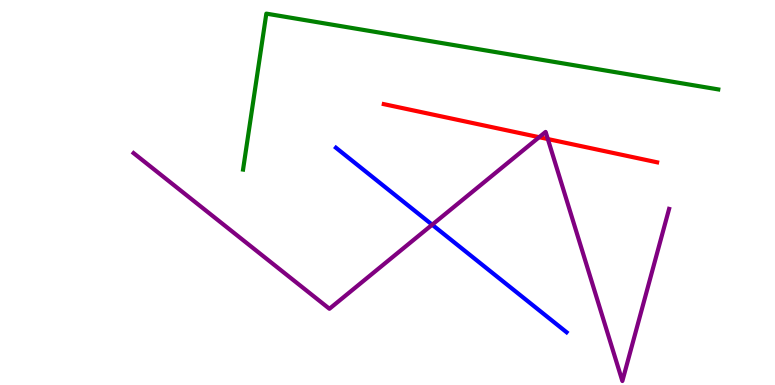[{'lines': ['blue', 'red'], 'intersections': []}, {'lines': ['green', 'red'], 'intersections': []}, {'lines': ['purple', 'red'], 'intersections': [{'x': 6.96, 'y': 6.44}, {'x': 7.07, 'y': 6.39}]}, {'lines': ['blue', 'green'], 'intersections': []}, {'lines': ['blue', 'purple'], 'intersections': [{'x': 5.58, 'y': 4.16}]}, {'lines': ['green', 'purple'], 'intersections': []}]